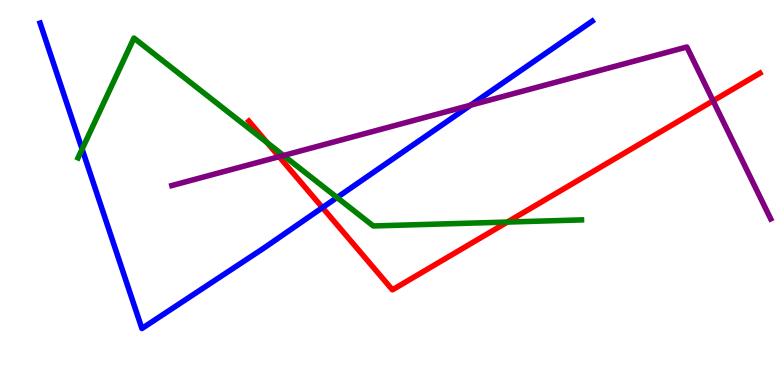[{'lines': ['blue', 'red'], 'intersections': [{'x': 4.16, 'y': 4.61}]}, {'lines': ['green', 'red'], 'intersections': [{'x': 3.45, 'y': 6.29}, {'x': 6.55, 'y': 4.23}]}, {'lines': ['purple', 'red'], 'intersections': [{'x': 3.6, 'y': 5.93}, {'x': 9.2, 'y': 7.38}]}, {'lines': ['blue', 'green'], 'intersections': [{'x': 1.06, 'y': 6.13}, {'x': 4.35, 'y': 4.87}]}, {'lines': ['blue', 'purple'], 'intersections': [{'x': 6.07, 'y': 7.27}]}, {'lines': ['green', 'purple'], 'intersections': [{'x': 3.66, 'y': 5.96}]}]